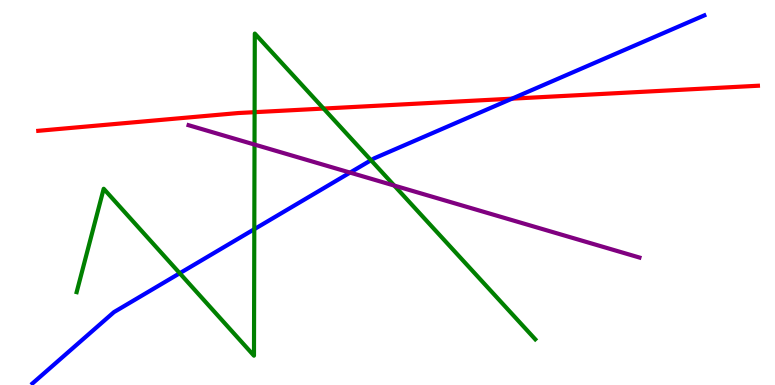[{'lines': ['blue', 'red'], 'intersections': [{'x': 6.61, 'y': 7.44}]}, {'lines': ['green', 'red'], 'intersections': [{'x': 3.29, 'y': 7.09}, {'x': 4.18, 'y': 7.18}]}, {'lines': ['purple', 'red'], 'intersections': []}, {'lines': ['blue', 'green'], 'intersections': [{'x': 2.32, 'y': 2.9}, {'x': 3.28, 'y': 4.05}, {'x': 4.79, 'y': 5.84}]}, {'lines': ['blue', 'purple'], 'intersections': [{'x': 4.52, 'y': 5.52}]}, {'lines': ['green', 'purple'], 'intersections': [{'x': 3.28, 'y': 6.25}, {'x': 5.09, 'y': 5.18}]}]